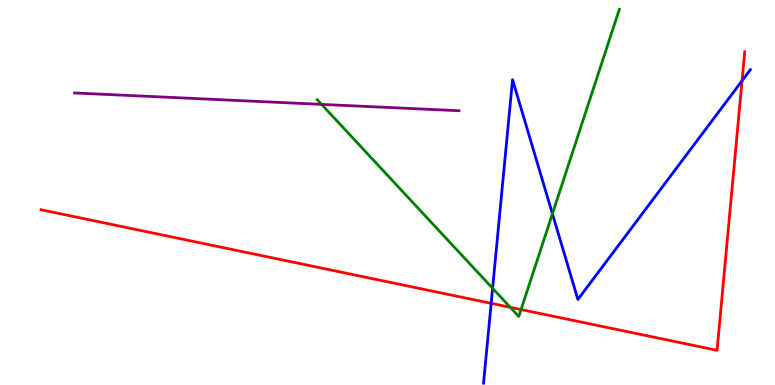[{'lines': ['blue', 'red'], 'intersections': [{'x': 6.34, 'y': 2.12}, {'x': 9.57, 'y': 7.9}]}, {'lines': ['green', 'red'], 'intersections': [{'x': 6.58, 'y': 2.02}, {'x': 6.72, 'y': 1.96}]}, {'lines': ['purple', 'red'], 'intersections': []}, {'lines': ['blue', 'green'], 'intersections': [{'x': 6.36, 'y': 2.51}, {'x': 7.13, 'y': 4.45}]}, {'lines': ['blue', 'purple'], 'intersections': []}, {'lines': ['green', 'purple'], 'intersections': [{'x': 4.15, 'y': 7.29}]}]